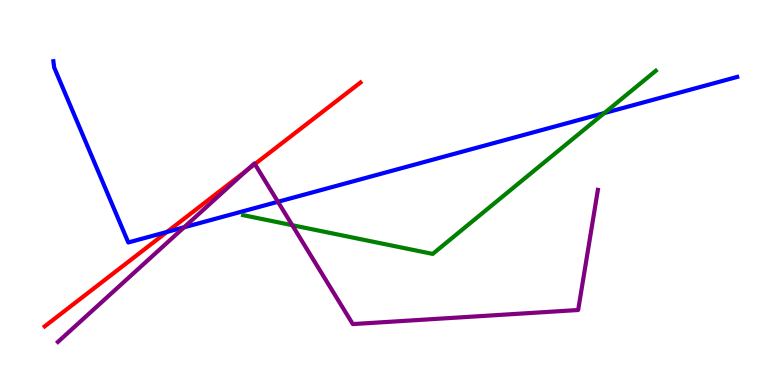[{'lines': ['blue', 'red'], 'intersections': [{'x': 2.15, 'y': 3.98}]}, {'lines': ['green', 'red'], 'intersections': []}, {'lines': ['purple', 'red'], 'intersections': [{'x': 3.19, 'y': 5.58}, {'x': 3.29, 'y': 5.74}]}, {'lines': ['blue', 'green'], 'intersections': [{'x': 7.8, 'y': 7.06}]}, {'lines': ['blue', 'purple'], 'intersections': [{'x': 2.38, 'y': 4.1}, {'x': 3.59, 'y': 4.76}]}, {'lines': ['green', 'purple'], 'intersections': [{'x': 3.77, 'y': 4.15}]}]